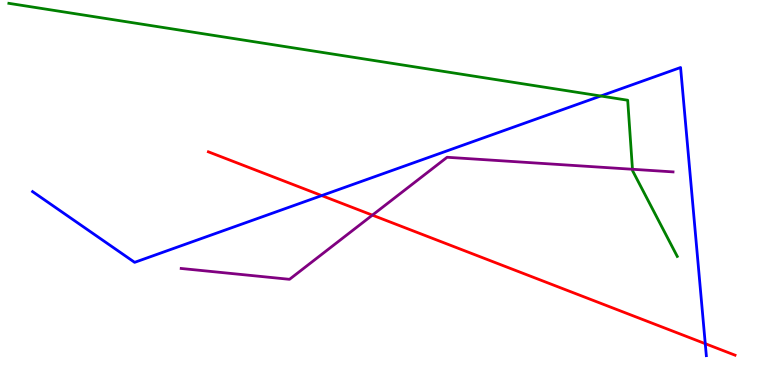[{'lines': ['blue', 'red'], 'intersections': [{'x': 4.15, 'y': 4.92}, {'x': 9.1, 'y': 1.07}]}, {'lines': ['green', 'red'], 'intersections': []}, {'lines': ['purple', 'red'], 'intersections': [{'x': 4.8, 'y': 4.41}]}, {'lines': ['blue', 'green'], 'intersections': [{'x': 7.75, 'y': 7.51}]}, {'lines': ['blue', 'purple'], 'intersections': []}, {'lines': ['green', 'purple'], 'intersections': [{'x': 8.16, 'y': 5.6}]}]